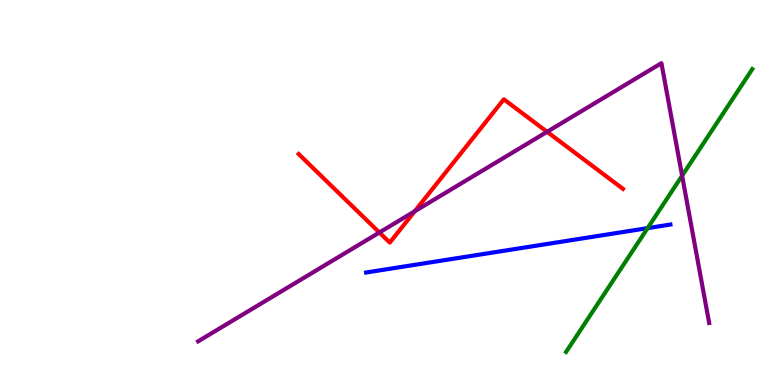[{'lines': ['blue', 'red'], 'intersections': []}, {'lines': ['green', 'red'], 'intersections': []}, {'lines': ['purple', 'red'], 'intersections': [{'x': 4.9, 'y': 3.96}, {'x': 5.35, 'y': 4.51}, {'x': 7.06, 'y': 6.58}]}, {'lines': ['blue', 'green'], 'intersections': [{'x': 8.36, 'y': 4.07}]}, {'lines': ['blue', 'purple'], 'intersections': []}, {'lines': ['green', 'purple'], 'intersections': [{'x': 8.8, 'y': 5.44}]}]